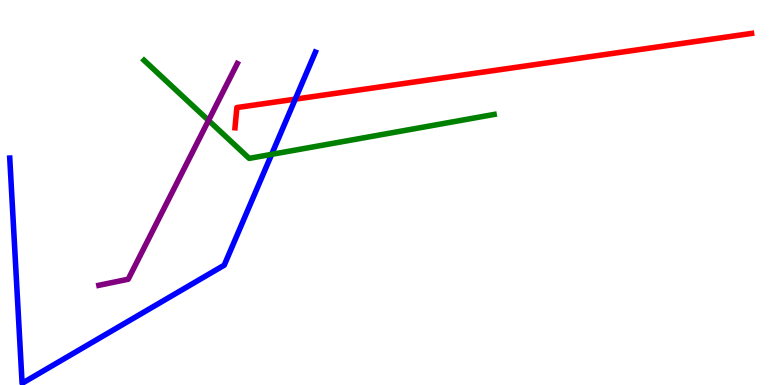[{'lines': ['blue', 'red'], 'intersections': [{'x': 3.81, 'y': 7.42}]}, {'lines': ['green', 'red'], 'intersections': []}, {'lines': ['purple', 'red'], 'intersections': []}, {'lines': ['blue', 'green'], 'intersections': [{'x': 3.51, 'y': 5.99}]}, {'lines': ['blue', 'purple'], 'intersections': []}, {'lines': ['green', 'purple'], 'intersections': [{'x': 2.69, 'y': 6.87}]}]